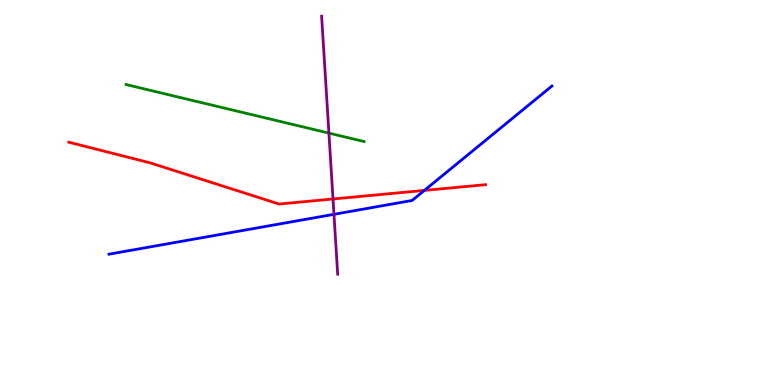[{'lines': ['blue', 'red'], 'intersections': [{'x': 5.48, 'y': 5.05}]}, {'lines': ['green', 'red'], 'intersections': []}, {'lines': ['purple', 'red'], 'intersections': [{'x': 4.3, 'y': 4.83}]}, {'lines': ['blue', 'green'], 'intersections': []}, {'lines': ['blue', 'purple'], 'intersections': [{'x': 4.31, 'y': 4.43}]}, {'lines': ['green', 'purple'], 'intersections': [{'x': 4.24, 'y': 6.54}]}]